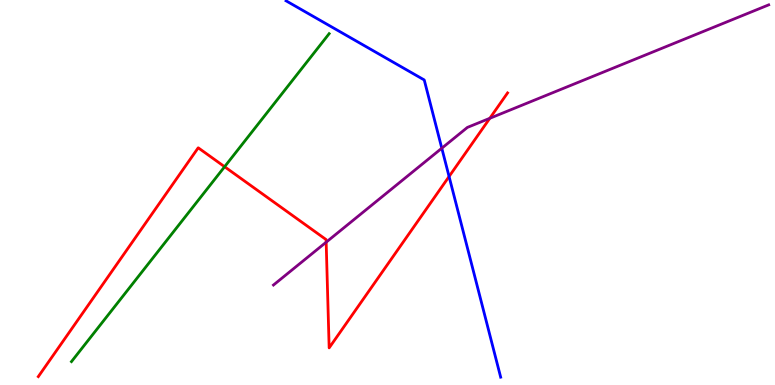[{'lines': ['blue', 'red'], 'intersections': [{'x': 5.79, 'y': 5.42}]}, {'lines': ['green', 'red'], 'intersections': [{'x': 2.9, 'y': 5.67}]}, {'lines': ['purple', 'red'], 'intersections': [{'x': 4.21, 'y': 3.71}, {'x': 6.32, 'y': 6.93}]}, {'lines': ['blue', 'green'], 'intersections': []}, {'lines': ['blue', 'purple'], 'intersections': [{'x': 5.7, 'y': 6.15}]}, {'lines': ['green', 'purple'], 'intersections': []}]